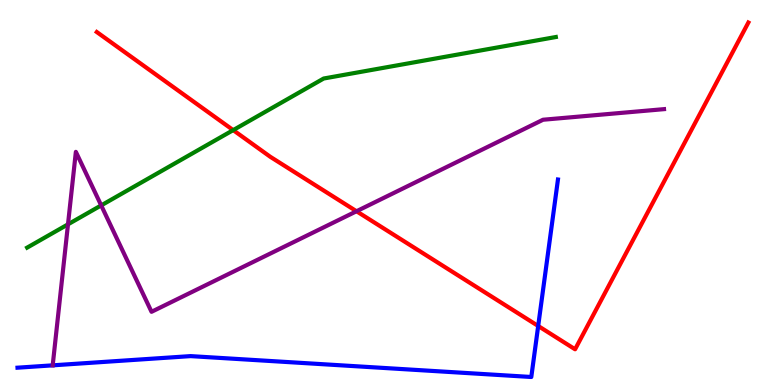[{'lines': ['blue', 'red'], 'intersections': [{'x': 6.94, 'y': 1.53}]}, {'lines': ['green', 'red'], 'intersections': [{'x': 3.01, 'y': 6.62}]}, {'lines': ['purple', 'red'], 'intersections': [{'x': 4.6, 'y': 4.51}]}, {'lines': ['blue', 'green'], 'intersections': []}, {'lines': ['blue', 'purple'], 'intersections': [{'x': 0.68, 'y': 0.511}]}, {'lines': ['green', 'purple'], 'intersections': [{'x': 0.877, 'y': 4.17}, {'x': 1.31, 'y': 4.66}]}]